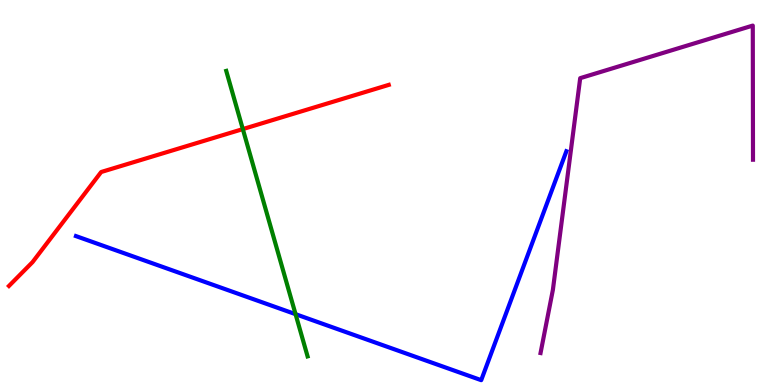[{'lines': ['blue', 'red'], 'intersections': []}, {'lines': ['green', 'red'], 'intersections': [{'x': 3.13, 'y': 6.65}]}, {'lines': ['purple', 'red'], 'intersections': []}, {'lines': ['blue', 'green'], 'intersections': [{'x': 3.81, 'y': 1.84}]}, {'lines': ['blue', 'purple'], 'intersections': []}, {'lines': ['green', 'purple'], 'intersections': []}]